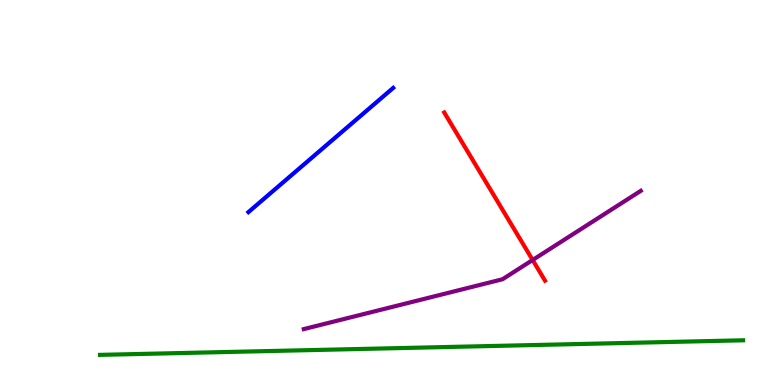[{'lines': ['blue', 'red'], 'intersections': []}, {'lines': ['green', 'red'], 'intersections': []}, {'lines': ['purple', 'red'], 'intersections': [{'x': 6.87, 'y': 3.25}]}, {'lines': ['blue', 'green'], 'intersections': []}, {'lines': ['blue', 'purple'], 'intersections': []}, {'lines': ['green', 'purple'], 'intersections': []}]